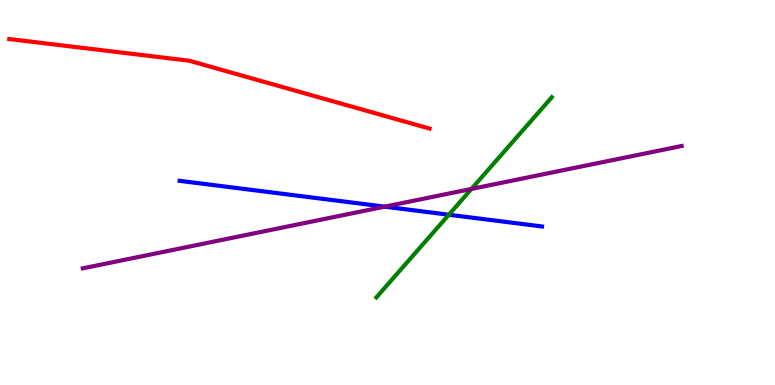[{'lines': ['blue', 'red'], 'intersections': []}, {'lines': ['green', 'red'], 'intersections': []}, {'lines': ['purple', 'red'], 'intersections': []}, {'lines': ['blue', 'green'], 'intersections': [{'x': 5.79, 'y': 4.42}]}, {'lines': ['blue', 'purple'], 'intersections': [{'x': 4.96, 'y': 4.63}]}, {'lines': ['green', 'purple'], 'intersections': [{'x': 6.08, 'y': 5.09}]}]